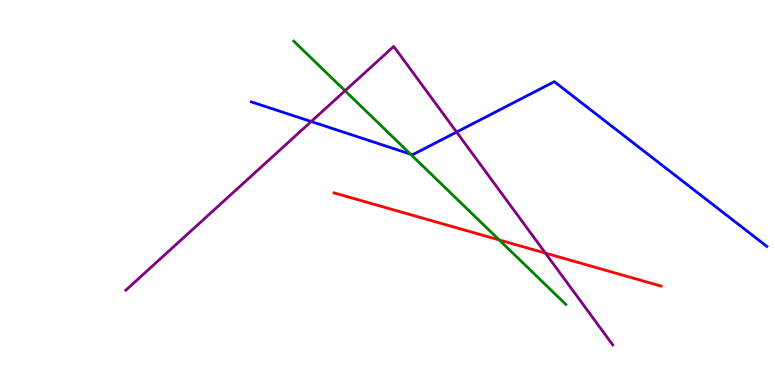[{'lines': ['blue', 'red'], 'intersections': []}, {'lines': ['green', 'red'], 'intersections': [{'x': 6.44, 'y': 3.77}]}, {'lines': ['purple', 'red'], 'intersections': [{'x': 7.04, 'y': 3.43}]}, {'lines': ['blue', 'green'], 'intersections': [{'x': 5.3, 'y': 6.0}]}, {'lines': ['blue', 'purple'], 'intersections': [{'x': 4.02, 'y': 6.84}, {'x': 5.89, 'y': 6.57}]}, {'lines': ['green', 'purple'], 'intersections': [{'x': 4.45, 'y': 7.64}]}]